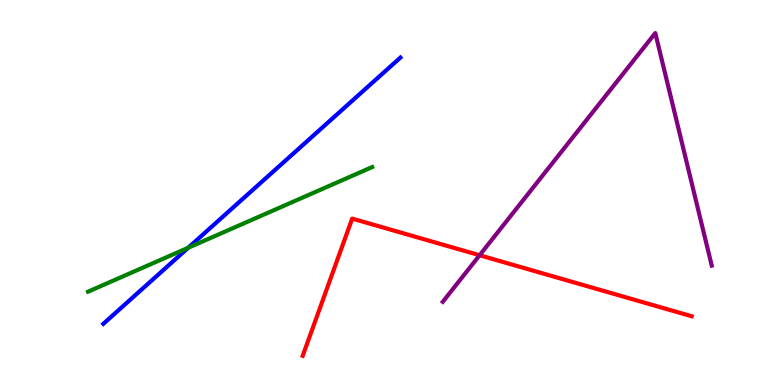[{'lines': ['blue', 'red'], 'intersections': []}, {'lines': ['green', 'red'], 'intersections': []}, {'lines': ['purple', 'red'], 'intersections': [{'x': 6.19, 'y': 3.37}]}, {'lines': ['blue', 'green'], 'intersections': [{'x': 2.43, 'y': 3.56}]}, {'lines': ['blue', 'purple'], 'intersections': []}, {'lines': ['green', 'purple'], 'intersections': []}]